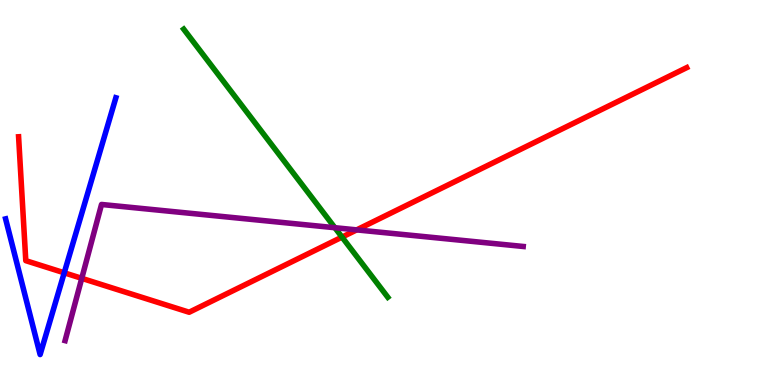[{'lines': ['blue', 'red'], 'intersections': [{'x': 0.829, 'y': 2.91}]}, {'lines': ['green', 'red'], 'intersections': [{'x': 4.41, 'y': 3.84}]}, {'lines': ['purple', 'red'], 'intersections': [{'x': 1.05, 'y': 2.77}, {'x': 4.6, 'y': 4.03}]}, {'lines': ['blue', 'green'], 'intersections': []}, {'lines': ['blue', 'purple'], 'intersections': []}, {'lines': ['green', 'purple'], 'intersections': [{'x': 4.32, 'y': 4.09}]}]